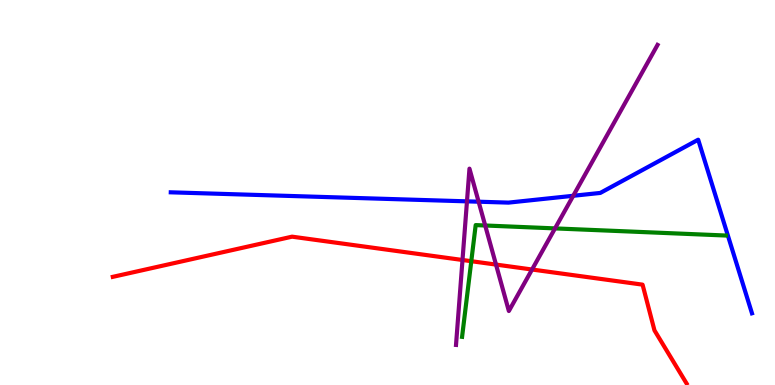[{'lines': ['blue', 'red'], 'intersections': []}, {'lines': ['green', 'red'], 'intersections': [{'x': 6.08, 'y': 3.22}]}, {'lines': ['purple', 'red'], 'intersections': [{'x': 5.97, 'y': 3.25}, {'x': 6.4, 'y': 3.13}, {'x': 6.87, 'y': 3.0}]}, {'lines': ['blue', 'green'], 'intersections': []}, {'lines': ['blue', 'purple'], 'intersections': [{'x': 6.03, 'y': 4.77}, {'x': 6.18, 'y': 4.76}, {'x': 7.4, 'y': 4.91}]}, {'lines': ['green', 'purple'], 'intersections': [{'x': 6.26, 'y': 4.14}, {'x': 7.16, 'y': 4.07}]}]